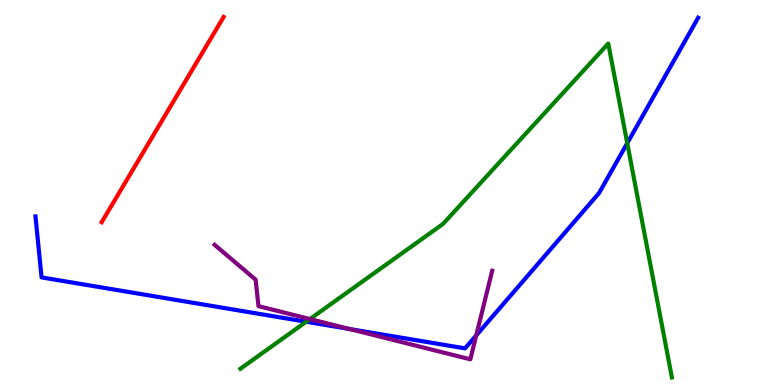[{'lines': ['blue', 'red'], 'intersections': []}, {'lines': ['green', 'red'], 'intersections': []}, {'lines': ['purple', 'red'], 'intersections': []}, {'lines': ['blue', 'green'], 'intersections': [{'x': 3.95, 'y': 1.64}, {'x': 8.09, 'y': 6.28}]}, {'lines': ['blue', 'purple'], 'intersections': [{'x': 4.51, 'y': 1.45}, {'x': 6.14, 'y': 1.29}]}, {'lines': ['green', 'purple'], 'intersections': [{'x': 4.0, 'y': 1.71}]}]